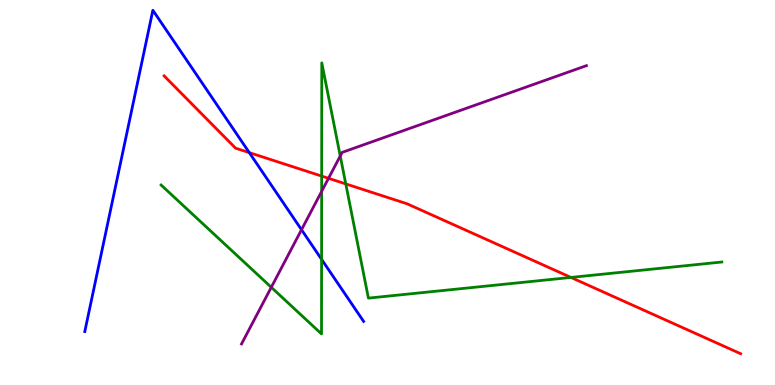[{'lines': ['blue', 'red'], 'intersections': [{'x': 3.22, 'y': 6.04}]}, {'lines': ['green', 'red'], 'intersections': [{'x': 4.15, 'y': 5.43}, {'x': 4.46, 'y': 5.22}, {'x': 7.37, 'y': 2.79}]}, {'lines': ['purple', 'red'], 'intersections': [{'x': 4.24, 'y': 5.37}]}, {'lines': ['blue', 'green'], 'intersections': [{'x': 4.15, 'y': 3.26}]}, {'lines': ['blue', 'purple'], 'intersections': [{'x': 3.89, 'y': 4.03}]}, {'lines': ['green', 'purple'], 'intersections': [{'x': 3.5, 'y': 2.54}, {'x': 4.15, 'y': 5.03}, {'x': 4.39, 'y': 5.95}]}]